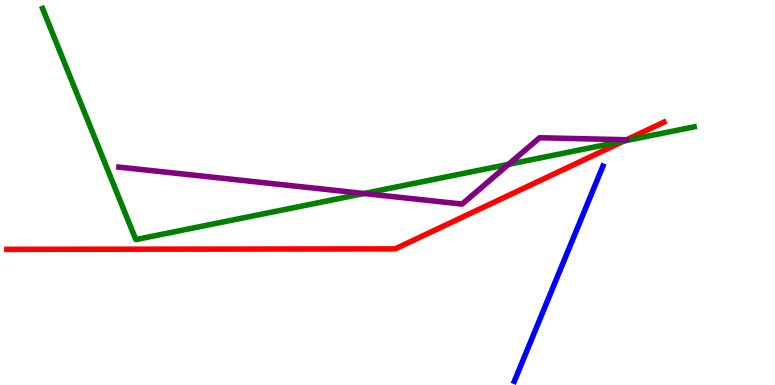[{'lines': ['blue', 'red'], 'intersections': []}, {'lines': ['green', 'red'], 'intersections': [{'x': 8.05, 'y': 6.34}]}, {'lines': ['purple', 'red'], 'intersections': []}, {'lines': ['blue', 'green'], 'intersections': []}, {'lines': ['blue', 'purple'], 'intersections': []}, {'lines': ['green', 'purple'], 'intersections': [{'x': 4.7, 'y': 4.97}, {'x': 6.56, 'y': 5.73}]}]